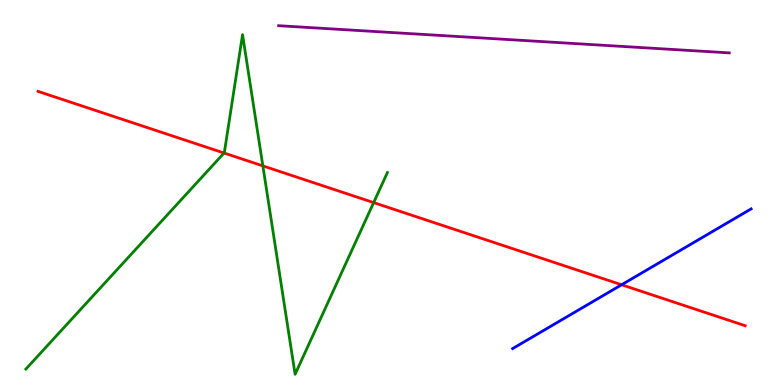[{'lines': ['blue', 'red'], 'intersections': [{'x': 8.02, 'y': 2.6}]}, {'lines': ['green', 'red'], 'intersections': [{'x': 2.89, 'y': 6.03}, {'x': 3.39, 'y': 5.69}, {'x': 4.82, 'y': 4.74}]}, {'lines': ['purple', 'red'], 'intersections': []}, {'lines': ['blue', 'green'], 'intersections': []}, {'lines': ['blue', 'purple'], 'intersections': []}, {'lines': ['green', 'purple'], 'intersections': []}]